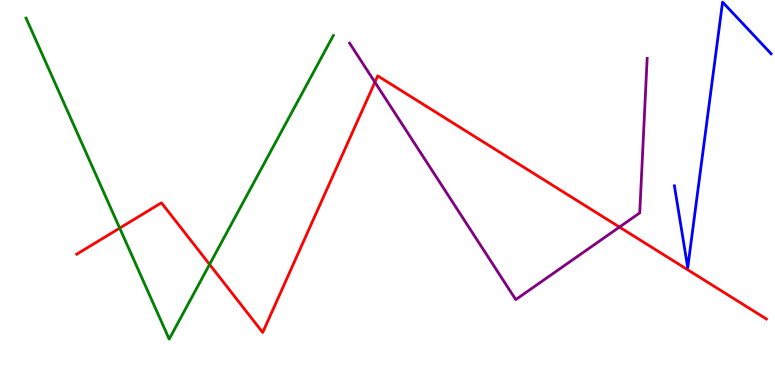[{'lines': ['blue', 'red'], 'intersections': []}, {'lines': ['green', 'red'], 'intersections': [{'x': 1.54, 'y': 4.07}, {'x': 2.7, 'y': 3.13}]}, {'lines': ['purple', 'red'], 'intersections': [{'x': 4.84, 'y': 7.86}, {'x': 7.99, 'y': 4.1}]}, {'lines': ['blue', 'green'], 'intersections': []}, {'lines': ['blue', 'purple'], 'intersections': []}, {'lines': ['green', 'purple'], 'intersections': []}]